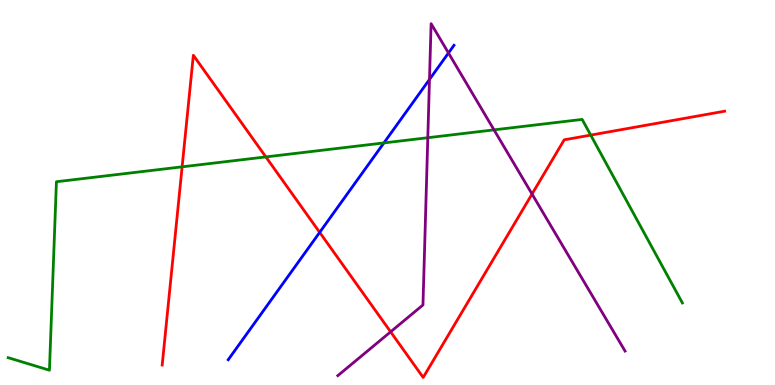[{'lines': ['blue', 'red'], 'intersections': [{'x': 4.12, 'y': 3.96}]}, {'lines': ['green', 'red'], 'intersections': [{'x': 2.35, 'y': 5.67}, {'x': 3.43, 'y': 5.92}, {'x': 7.62, 'y': 6.49}]}, {'lines': ['purple', 'red'], 'intersections': [{'x': 5.04, 'y': 1.38}, {'x': 6.86, 'y': 4.96}]}, {'lines': ['blue', 'green'], 'intersections': [{'x': 4.95, 'y': 6.29}]}, {'lines': ['blue', 'purple'], 'intersections': [{'x': 5.54, 'y': 7.94}, {'x': 5.79, 'y': 8.62}]}, {'lines': ['green', 'purple'], 'intersections': [{'x': 5.52, 'y': 6.42}, {'x': 6.37, 'y': 6.63}]}]